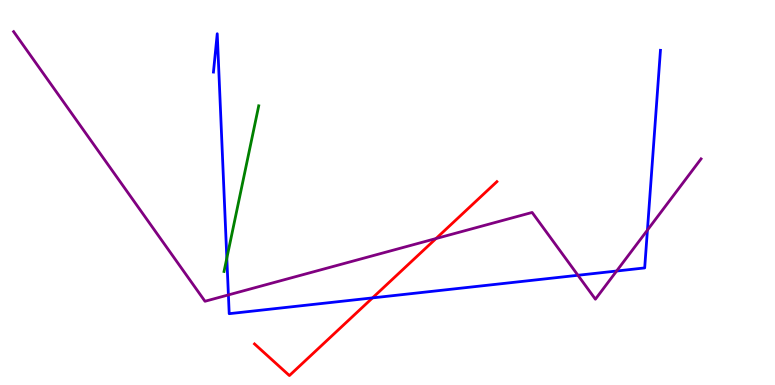[{'lines': ['blue', 'red'], 'intersections': [{'x': 4.81, 'y': 2.26}]}, {'lines': ['green', 'red'], 'intersections': []}, {'lines': ['purple', 'red'], 'intersections': [{'x': 5.63, 'y': 3.8}]}, {'lines': ['blue', 'green'], 'intersections': [{'x': 2.93, 'y': 3.3}]}, {'lines': ['blue', 'purple'], 'intersections': [{'x': 2.95, 'y': 2.34}, {'x': 7.46, 'y': 2.85}, {'x': 7.96, 'y': 2.96}, {'x': 8.35, 'y': 4.02}]}, {'lines': ['green', 'purple'], 'intersections': []}]